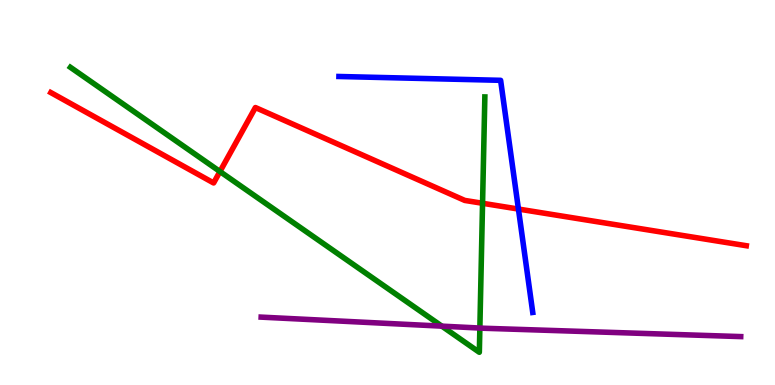[{'lines': ['blue', 'red'], 'intersections': [{'x': 6.69, 'y': 4.57}]}, {'lines': ['green', 'red'], 'intersections': [{'x': 2.84, 'y': 5.54}, {'x': 6.23, 'y': 4.72}]}, {'lines': ['purple', 'red'], 'intersections': []}, {'lines': ['blue', 'green'], 'intersections': []}, {'lines': ['blue', 'purple'], 'intersections': []}, {'lines': ['green', 'purple'], 'intersections': [{'x': 5.7, 'y': 1.53}, {'x': 6.19, 'y': 1.48}]}]